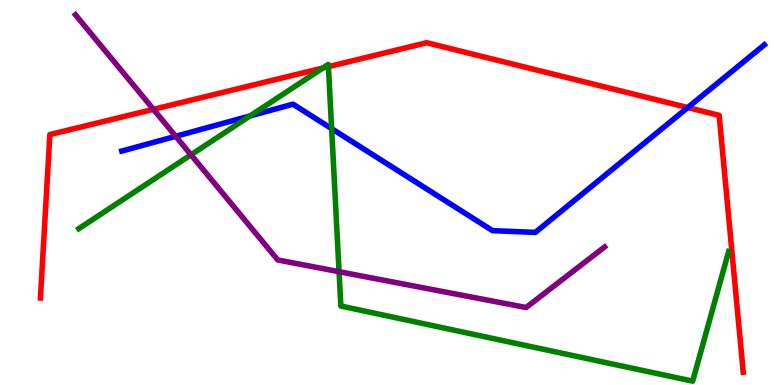[{'lines': ['blue', 'red'], 'intersections': [{'x': 8.87, 'y': 7.21}]}, {'lines': ['green', 'red'], 'intersections': [{'x': 4.17, 'y': 8.23}, {'x': 4.24, 'y': 8.27}]}, {'lines': ['purple', 'red'], 'intersections': [{'x': 1.98, 'y': 7.16}]}, {'lines': ['blue', 'green'], 'intersections': [{'x': 3.23, 'y': 6.99}, {'x': 4.28, 'y': 6.66}]}, {'lines': ['blue', 'purple'], 'intersections': [{'x': 2.27, 'y': 6.46}]}, {'lines': ['green', 'purple'], 'intersections': [{'x': 2.46, 'y': 5.98}, {'x': 4.38, 'y': 2.94}]}]